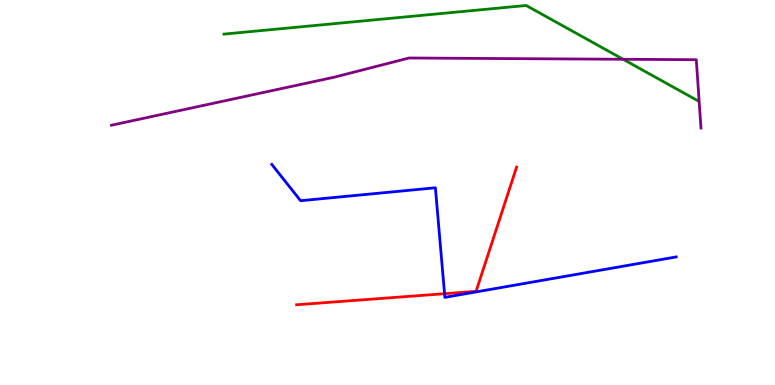[{'lines': ['blue', 'red'], 'intersections': [{'x': 5.74, 'y': 2.37}]}, {'lines': ['green', 'red'], 'intersections': []}, {'lines': ['purple', 'red'], 'intersections': []}, {'lines': ['blue', 'green'], 'intersections': []}, {'lines': ['blue', 'purple'], 'intersections': []}, {'lines': ['green', 'purple'], 'intersections': [{'x': 8.04, 'y': 8.46}]}]